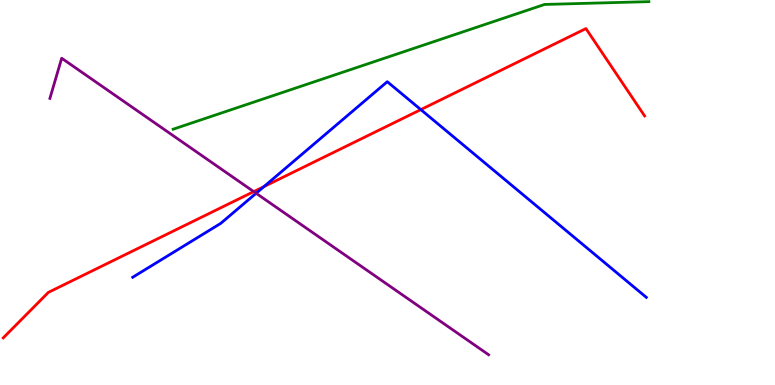[{'lines': ['blue', 'red'], 'intersections': [{'x': 3.41, 'y': 5.15}, {'x': 5.43, 'y': 7.15}]}, {'lines': ['green', 'red'], 'intersections': []}, {'lines': ['purple', 'red'], 'intersections': [{'x': 3.27, 'y': 5.02}]}, {'lines': ['blue', 'green'], 'intersections': []}, {'lines': ['blue', 'purple'], 'intersections': [{'x': 3.3, 'y': 4.98}]}, {'lines': ['green', 'purple'], 'intersections': []}]